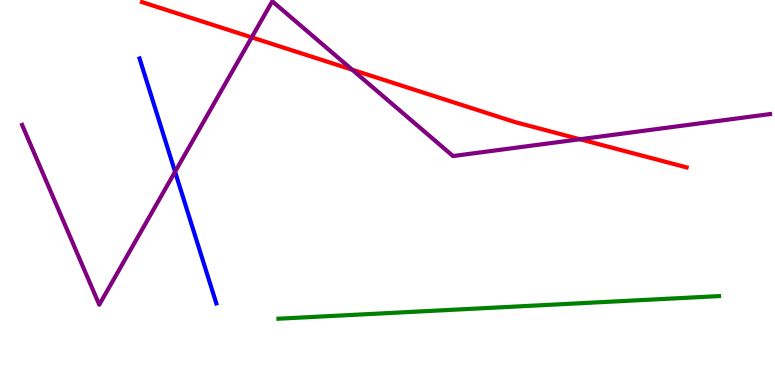[{'lines': ['blue', 'red'], 'intersections': []}, {'lines': ['green', 'red'], 'intersections': []}, {'lines': ['purple', 'red'], 'intersections': [{'x': 3.25, 'y': 9.03}, {'x': 4.54, 'y': 8.19}, {'x': 7.48, 'y': 6.38}]}, {'lines': ['blue', 'green'], 'intersections': []}, {'lines': ['blue', 'purple'], 'intersections': [{'x': 2.26, 'y': 5.54}]}, {'lines': ['green', 'purple'], 'intersections': []}]